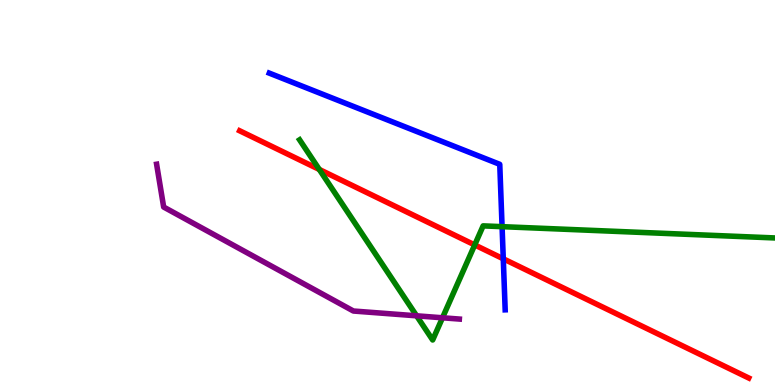[{'lines': ['blue', 'red'], 'intersections': [{'x': 6.49, 'y': 3.28}]}, {'lines': ['green', 'red'], 'intersections': [{'x': 4.12, 'y': 5.6}, {'x': 6.13, 'y': 3.64}]}, {'lines': ['purple', 'red'], 'intersections': []}, {'lines': ['blue', 'green'], 'intersections': [{'x': 6.48, 'y': 4.11}]}, {'lines': ['blue', 'purple'], 'intersections': []}, {'lines': ['green', 'purple'], 'intersections': [{'x': 5.38, 'y': 1.8}, {'x': 5.71, 'y': 1.75}]}]